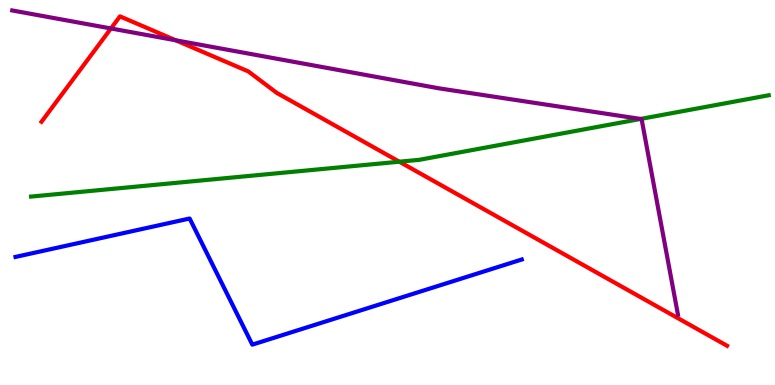[{'lines': ['blue', 'red'], 'intersections': []}, {'lines': ['green', 'red'], 'intersections': [{'x': 5.15, 'y': 5.8}]}, {'lines': ['purple', 'red'], 'intersections': [{'x': 1.43, 'y': 9.26}, {'x': 2.27, 'y': 8.95}]}, {'lines': ['blue', 'green'], 'intersections': []}, {'lines': ['blue', 'purple'], 'intersections': []}, {'lines': ['green', 'purple'], 'intersections': [{'x': 8.26, 'y': 6.91}]}]